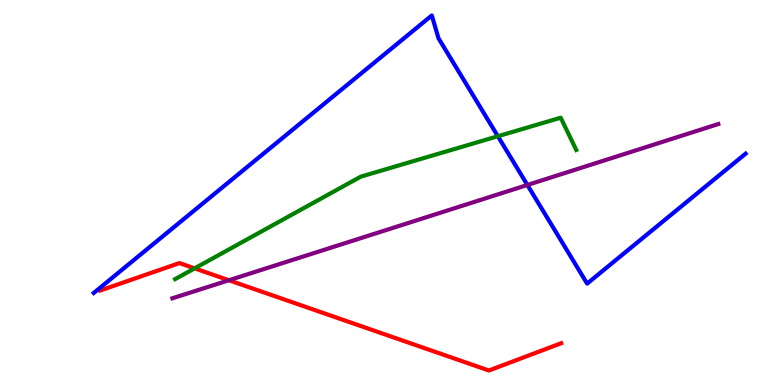[{'lines': ['blue', 'red'], 'intersections': []}, {'lines': ['green', 'red'], 'intersections': [{'x': 2.51, 'y': 3.03}]}, {'lines': ['purple', 'red'], 'intersections': [{'x': 2.95, 'y': 2.72}]}, {'lines': ['blue', 'green'], 'intersections': [{'x': 6.42, 'y': 6.46}]}, {'lines': ['blue', 'purple'], 'intersections': [{'x': 6.81, 'y': 5.2}]}, {'lines': ['green', 'purple'], 'intersections': []}]